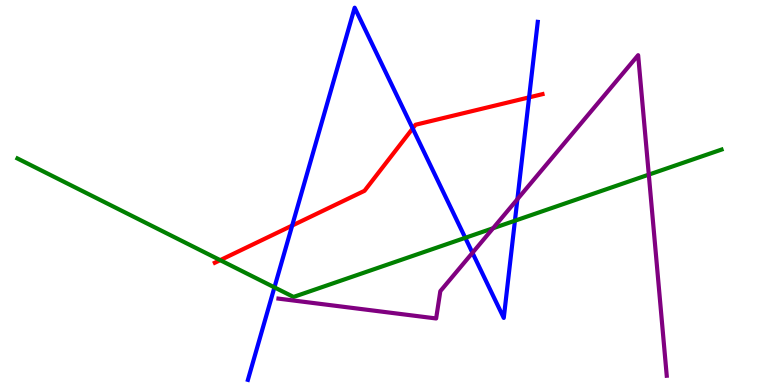[{'lines': ['blue', 'red'], 'intersections': [{'x': 3.77, 'y': 4.14}, {'x': 5.33, 'y': 6.66}, {'x': 6.83, 'y': 7.47}]}, {'lines': ['green', 'red'], 'intersections': [{'x': 2.84, 'y': 3.24}]}, {'lines': ['purple', 'red'], 'intersections': []}, {'lines': ['blue', 'green'], 'intersections': [{'x': 3.54, 'y': 2.54}, {'x': 6.0, 'y': 3.82}, {'x': 6.64, 'y': 4.27}]}, {'lines': ['blue', 'purple'], 'intersections': [{'x': 6.1, 'y': 3.43}, {'x': 6.68, 'y': 4.83}]}, {'lines': ['green', 'purple'], 'intersections': [{'x': 6.36, 'y': 4.07}, {'x': 8.37, 'y': 5.46}]}]